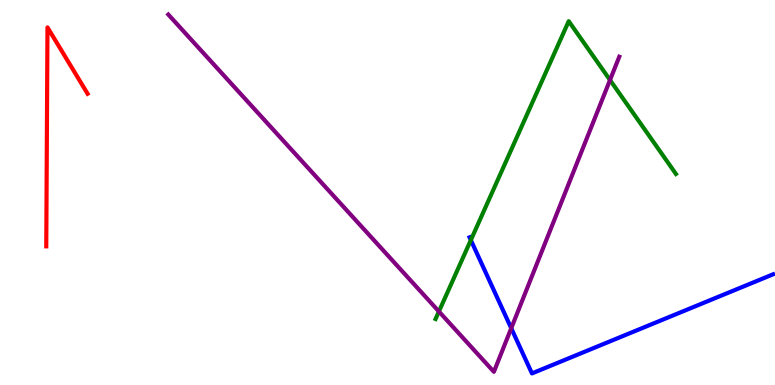[{'lines': ['blue', 'red'], 'intersections': []}, {'lines': ['green', 'red'], 'intersections': []}, {'lines': ['purple', 'red'], 'intersections': []}, {'lines': ['blue', 'green'], 'intersections': [{'x': 6.08, 'y': 3.76}]}, {'lines': ['blue', 'purple'], 'intersections': [{'x': 6.6, 'y': 1.47}]}, {'lines': ['green', 'purple'], 'intersections': [{'x': 5.66, 'y': 1.91}, {'x': 7.87, 'y': 7.92}]}]